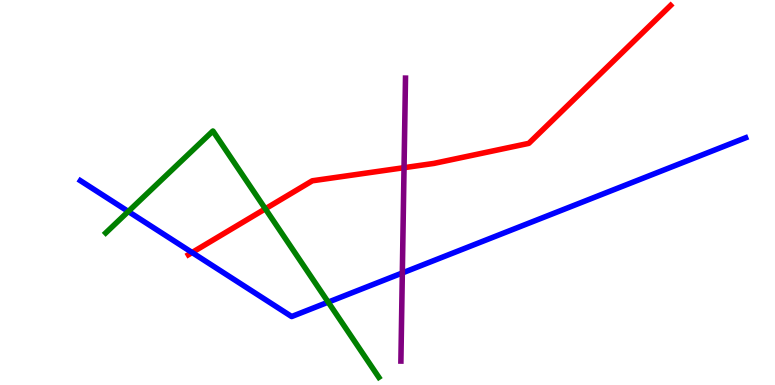[{'lines': ['blue', 'red'], 'intersections': [{'x': 2.48, 'y': 3.44}]}, {'lines': ['green', 'red'], 'intersections': [{'x': 3.42, 'y': 4.58}]}, {'lines': ['purple', 'red'], 'intersections': [{'x': 5.21, 'y': 5.64}]}, {'lines': ['blue', 'green'], 'intersections': [{'x': 1.66, 'y': 4.51}, {'x': 4.23, 'y': 2.15}]}, {'lines': ['blue', 'purple'], 'intersections': [{'x': 5.19, 'y': 2.91}]}, {'lines': ['green', 'purple'], 'intersections': []}]